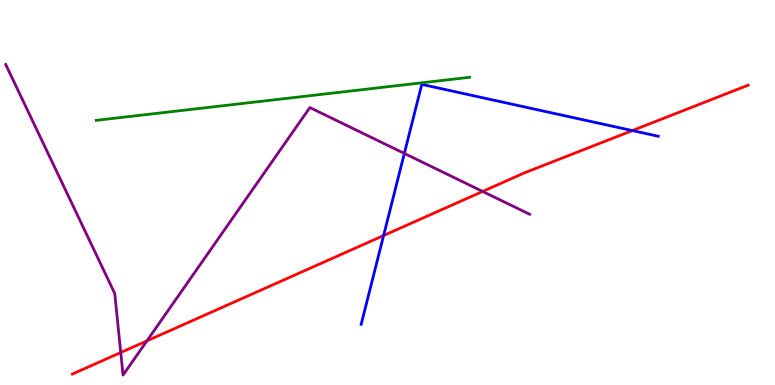[{'lines': ['blue', 'red'], 'intersections': [{'x': 4.95, 'y': 3.88}, {'x': 8.16, 'y': 6.61}]}, {'lines': ['green', 'red'], 'intersections': []}, {'lines': ['purple', 'red'], 'intersections': [{'x': 1.56, 'y': 0.844}, {'x': 1.9, 'y': 1.15}, {'x': 6.23, 'y': 5.03}]}, {'lines': ['blue', 'green'], 'intersections': []}, {'lines': ['blue', 'purple'], 'intersections': [{'x': 5.22, 'y': 6.01}]}, {'lines': ['green', 'purple'], 'intersections': []}]